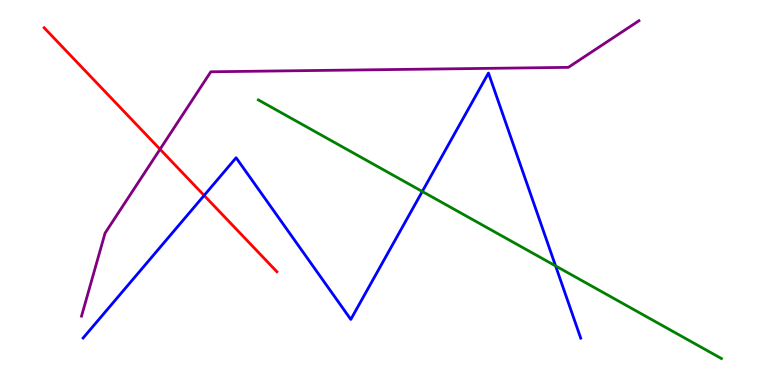[{'lines': ['blue', 'red'], 'intersections': [{'x': 2.63, 'y': 4.92}]}, {'lines': ['green', 'red'], 'intersections': []}, {'lines': ['purple', 'red'], 'intersections': [{'x': 2.07, 'y': 6.12}]}, {'lines': ['blue', 'green'], 'intersections': [{'x': 5.45, 'y': 5.03}, {'x': 7.17, 'y': 3.09}]}, {'lines': ['blue', 'purple'], 'intersections': []}, {'lines': ['green', 'purple'], 'intersections': []}]